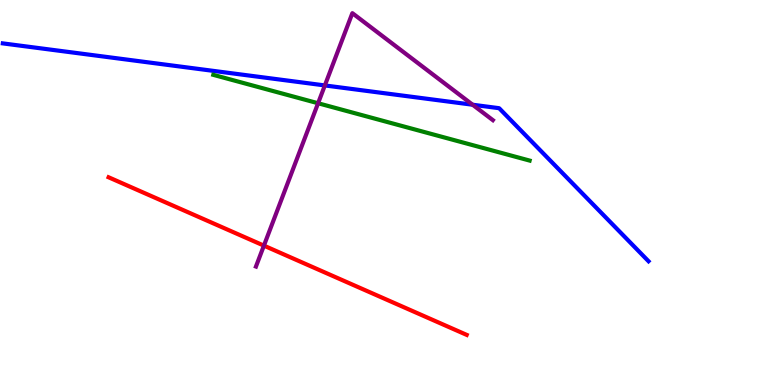[{'lines': ['blue', 'red'], 'intersections': []}, {'lines': ['green', 'red'], 'intersections': []}, {'lines': ['purple', 'red'], 'intersections': [{'x': 3.41, 'y': 3.62}]}, {'lines': ['blue', 'green'], 'intersections': []}, {'lines': ['blue', 'purple'], 'intersections': [{'x': 4.19, 'y': 7.78}, {'x': 6.1, 'y': 7.28}]}, {'lines': ['green', 'purple'], 'intersections': [{'x': 4.1, 'y': 7.32}]}]